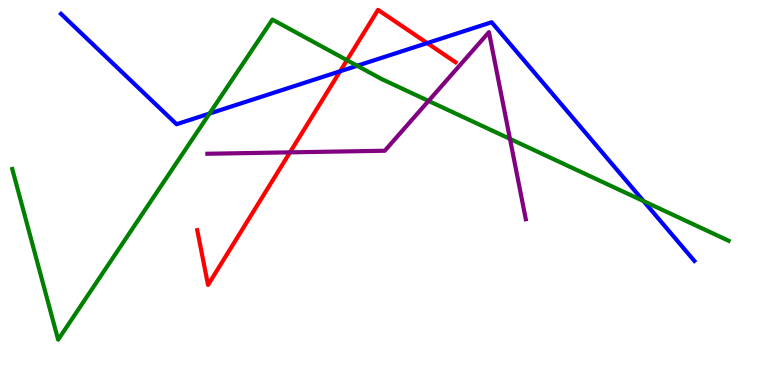[{'lines': ['blue', 'red'], 'intersections': [{'x': 4.39, 'y': 8.15}, {'x': 5.51, 'y': 8.88}]}, {'lines': ['green', 'red'], 'intersections': [{'x': 4.48, 'y': 8.44}]}, {'lines': ['purple', 'red'], 'intersections': [{'x': 3.74, 'y': 6.04}]}, {'lines': ['blue', 'green'], 'intersections': [{'x': 2.7, 'y': 7.05}, {'x': 4.61, 'y': 8.29}, {'x': 8.3, 'y': 4.78}]}, {'lines': ['blue', 'purple'], 'intersections': []}, {'lines': ['green', 'purple'], 'intersections': [{'x': 5.53, 'y': 7.38}, {'x': 6.58, 'y': 6.39}]}]